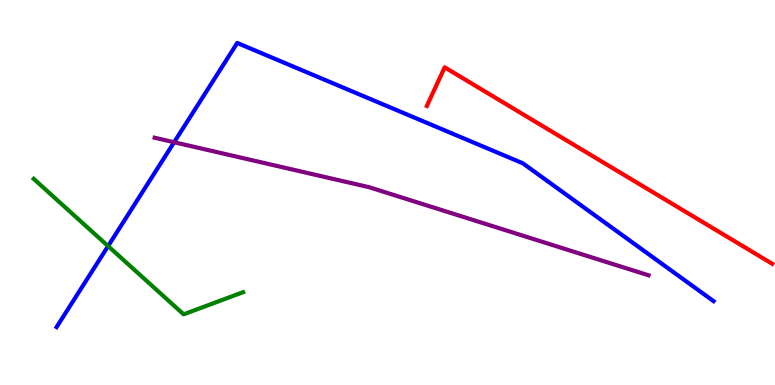[{'lines': ['blue', 'red'], 'intersections': []}, {'lines': ['green', 'red'], 'intersections': []}, {'lines': ['purple', 'red'], 'intersections': []}, {'lines': ['blue', 'green'], 'intersections': [{'x': 1.39, 'y': 3.61}]}, {'lines': ['blue', 'purple'], 'intersections': [{'x': 2.25, 'y': 6.31}]}, {'lines': ['green', 'purple'], 'intersections': []}]